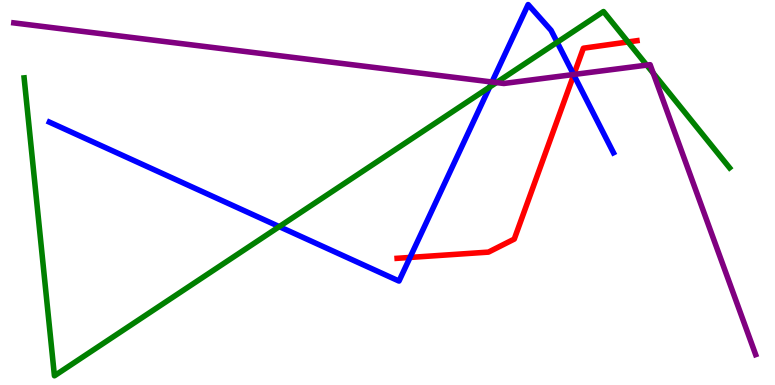[{'lines': ['blue', 'red'], 'intersections': [{'x': 5.29, 'y': 3.31}, {'x': 7.4, 'y': 8.06}]}, {'lines': ['green', 'red'], 'intersections': [{'x': 8.1, 'y': 8.91}]}, {'lines': ['purple', 'red'], 'intersections': [{'x': 7.4, 'y': 8.07}]}, {'lines': ['blue', 'green'], 'intersections': [{'x': 3.6, 'y': 4.11}, {'x': 6.32, 'y': 7.74}, {'x': 7.19, 'y': 8.9}]}, {'lines': ['blue', 'purple'], 'intersections': [{'x': 6.35, 'y': 7.87}, {'x': 7.4, 'y': 8.06}]}, {'lines': ['green', 'purple'], 'intersections': [{'x': 6.41, 'y': 7.86}, {'x': 8.34, 'y': 8.31}, {'x': 8.43, 'y': 8.1}]}]